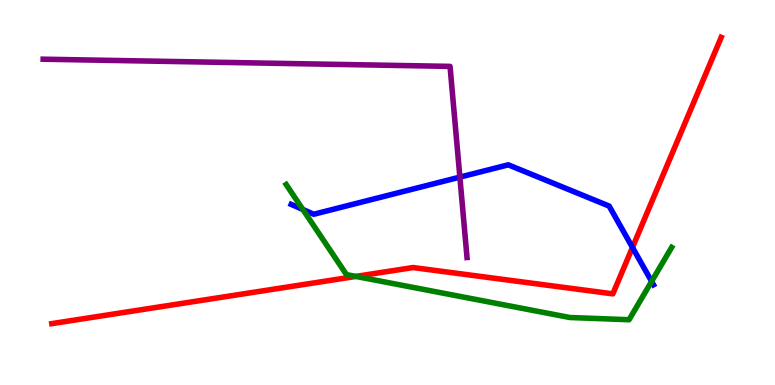[{'lines': ['blue', 'red'], 'intersections': [{'x': 8.16, 'y': 3.57}]}, {'lines': ['green', 'red'], 'intersections': [{'x': 4.59, 'y': 2.82}]}, {'lines': ['purple', 'red'], 'intersections': []}, {'lines': ['blue', 'green'], 'intersections': [{'x': 3.91, 'y': 4.56}, {'x': 8.41, 'y': 2.69}]}, {'lines': ['blue', 'purple'], 'intersections': [{'x': 5.93, 'y': 5.4}]}, {'lines': ['green', 'purple'], 'intersections': []}]